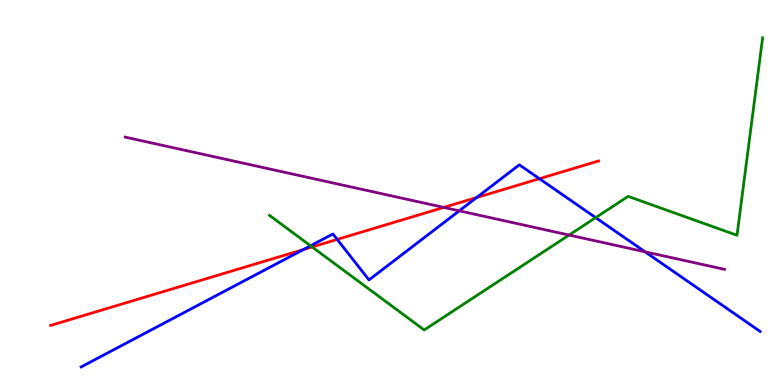[{'lines': ['blue', 'red'], 'intersections': [{'x': 3.91, 'y': 3.52}, {'x': 4.35, 'y': 3.78}, {'x': 6.15, 'y': 4.87}, {'x': 6.96, 'y': 5.36}]}, {'lines': ['green', 'red'], 'intersections': [{'x': 4.03, 'y': 3.59}]}, {'lines': ['purple', 'red'], 'intersections': [{'x': 5.73, 'y': 4.61}]}, {'lines': ['blue', 'green'], 'intersections': [{'x': 4.01, 'y': 3.62}, {'x': 7.69, 'y': 4.35}]}, {'lines': ['blue', 'purple'], 'intersections': [{'x': 5.93, 'y': 4.52}, {'x': 8.32, 'y': 3.46}]}, {'lines': ['green', 'purple'], 'intersections': [{'x': 7.34, 'y': 3.89}]}]